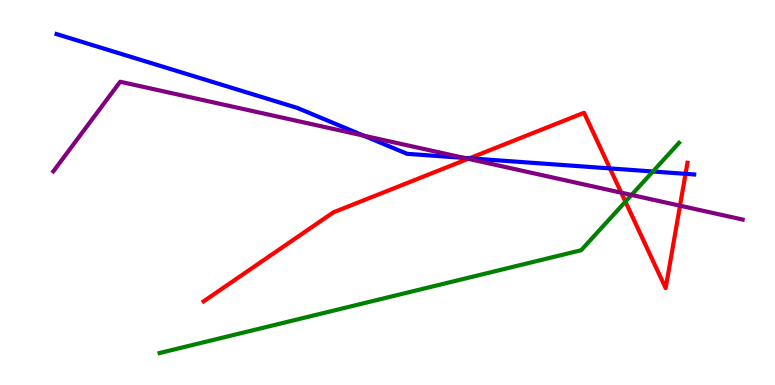[{'lines': ['blue', 'red'], 'intersections': [{'x': 6.06, 'y': 5.89}, {'x': 7.87, 'y': 5.63}, {'x': 8.85, 'y': 5.48}]}, {'lines': ['green', 'red'], 'intersections': [{'x': 8.07, 'y': 4.76}]}, {'lines': ['purple', 'red'], 'intersections': [{'x': 6.04, 'y': 5.88}, {'x': 8.02, 'y': 5.0}, {'x': 8.77, 'y': 4.66}]}, {'lines': ['blue', 'green'], 'intersections': [{'x': 8.42, 'y': 5.55}]}, {'lines': ['blue', 'purple'], 'intersections': [{'x': 4.69, 'y': 6.48}, {'x': 5.99, 'y': 5.9}]}, {'lines': ['green', 'purple'], 'intersections': [{'x': 8.15, 'y': 4.94}]}]